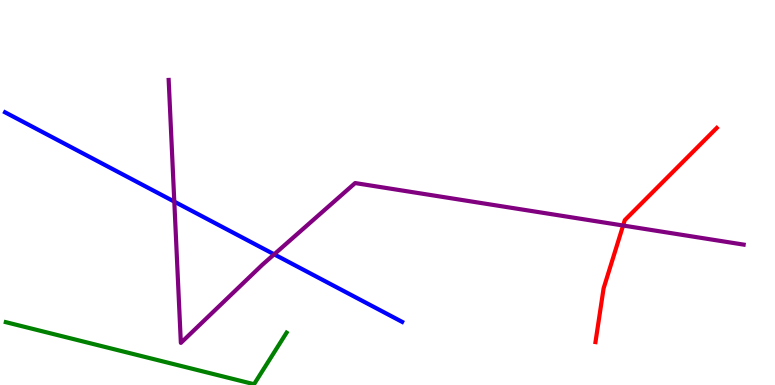[{'lines': ['blue', 'red'], 'intersections': []}, {'lines': ['green', 'red'], 'intersections': []}, {'lines': ['purple', 'red'], 'intersections': [{'x': 8.04, 'y': 4.14}]}, {'lines': ['blue', 'green'], 'intersections': []}, {'lines': ['blue', 'purple'], 'intersections': [{'x': 2.25, 'y': 4.76}, {'x': 3.54, 'y': 3.39}]}, {'lines': ['green', 'purple'], 'intersections': []}]